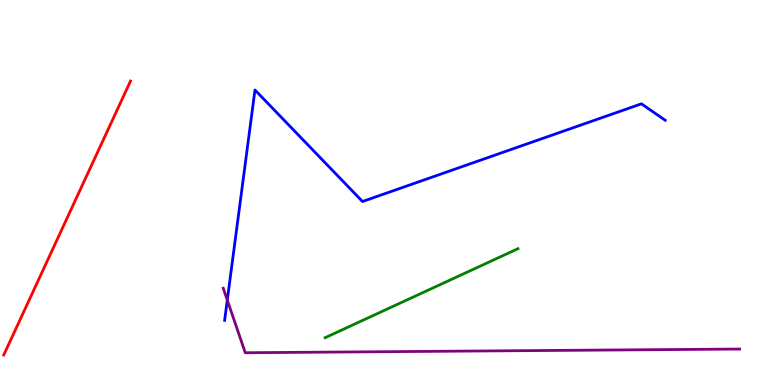[{'lines': ['blue', 'red'], 'intersections': []}, {'lines': ['green', 'red'], 'intersections': []}, {'lines': ['purple', 'red'], 'intersections': []}, {'lines': ['blue', 'green'], 'intersections': []}, {'lines': ['blue', 'purple'], 'intersections': [{'x': 2.93, 'y': 2.21}]}, {'lines': ['green', 'purple'], 'intersections': []}]